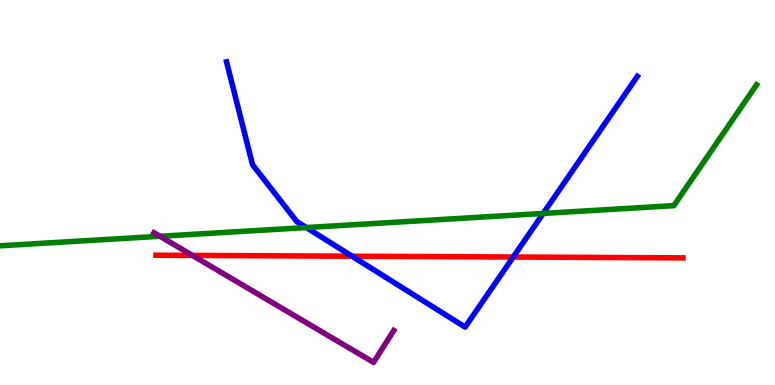[{'lines': ['blue', 'red'], 'intersections': [{'x': 4.54, 'y': 3.35}, {'x': 6.62, 'y': 3.32}]}, {'lines': ['green', 'red'], 'intersections': []}, {'lines': ['purple', 'red'], 'intersections': [{'x': 2.48, 'y': 3.37}]}, {'lines': ['blue', 'green'], 'intersections': [{'x': 3.95, 'y': 4.09}, {'x': 7.01, 'y': 4.46}]}, {'lines': ['blue', 'purple'], 'intersections': []}, {'lines': ['green', 'purple'], 'intersections': [{'x': 2.06, 'y': 3.86}]}]